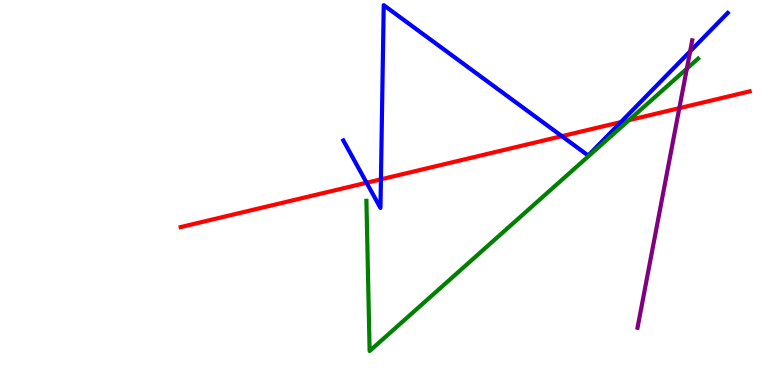[{'lines': ['blue', 'red'], 'intersections': [{'x': 4.73, 'y': 5.25}, {'x': 4.92, 'y': 5.34}, {'x': 7.25, 'y': 6.46}, {'x': 8.01, 'y': 6.83}]}, {'lines': ['green', 'red'], 'intersections': [{'x': 8.12, 'y': 6.88}]}, {'lines': ['purple', 'red'], 'intersections': [{'x': 8.77, 'y': 7.19}]}, {'lines': ['blue', 'green'], 'intersections': []}, {'lines': ['blue', 'purple'], 'intersections': [{'x': 8.9, 'y': 8.67}]}, {'lines': ['green', 'purple'], 'intersections': [{'x': 8.86, 'y': 8.22}]}]